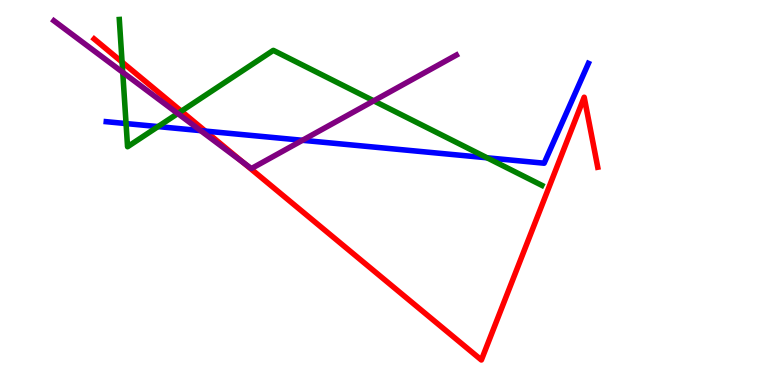[{'lines': ['blue', 'red'], 'intersections': [{'x': 2.65, 'y': 6.6}]}, {'lines': ['green', 'red'], 'intersections': [{'x': 1.58, 'y': 8.39}, {'x': 2.34, 'y': 7.11}]}, {'lines': ['purple', 'red'], 'intersections': [{'x': 3.14, 'y': 5.78}]}, {'lines': ['blue', 'green'], 'intersections': [{'x': 1.63, 'y': 6.79}, {'x': 2.04, 'y': 6.71}, {'x': 6.28, 'y': 5.9}]}, {'lines': ['blue', 'purple'], 'intersections': [{'x': 2.59, 'y': 6.61}, {'x': 3.9, 'y': 6.36}]}, {'lines': ['green', 'purple'], 'intersections': [{'x': 1.58, 'y': 8.12}, {'x': 2.29, 'y': 7.05}, {'x': 4.82, 'y': 7.38}]}]